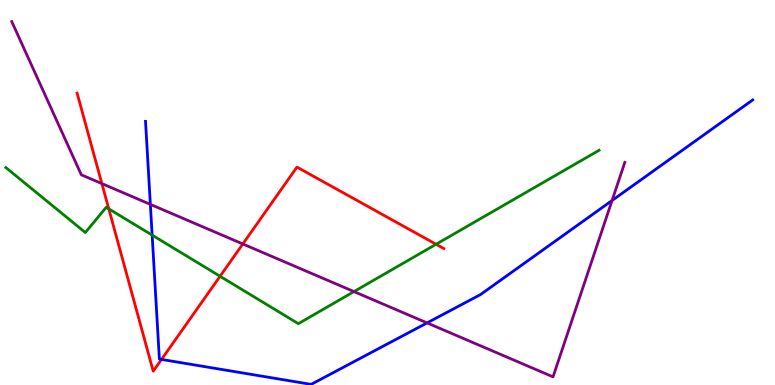[{'lines': ['blue', 'red'], 'intersections': [{'x': 2.08, 'y': 0.664}]}, {'lines': ['green', 'red'], 'intersections': [{'x': 1.4, 'y': 4.58}, {'x': 2.84, 'y': 2.82}, {'x': 5.63, 'y': 3.66}]}, {'lines': ['purple', 'red'], 'intersections': [{'x': 1.31, 'y': 5.23}, {'x': 3.13, 'y': 3.66}]}, {'lines': ['blue', 'green'], 'intersections': [{'x': 1.96, 'y': 3.89}]}, {'lines': ['blue', 'purple'], 'intersections': [{'x': 1.94, 'y': 4.69}, {'x': 5.51, 'y': 1.61}, {'x': 7.9, 'y': 4.79}]}, {'lines': ['green', 'purple'], 'intersections': [{'x': 4.57, 'y': 2.43}]}]